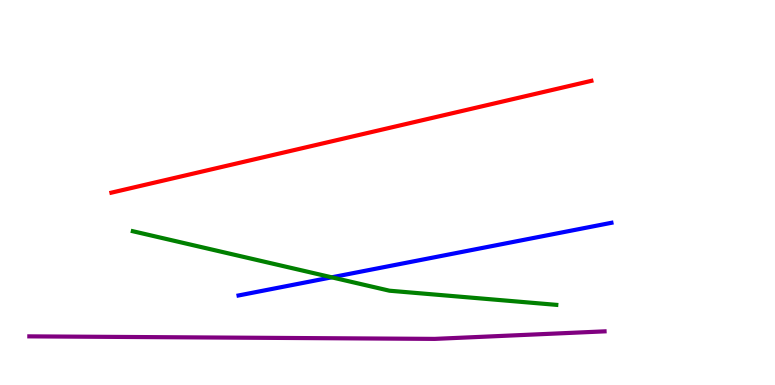[{'lines': ['blue', 'red'], 'intersections': []}, {'lines': ['green', 'red'], 'intersections': []}, {'lines': ['purple', 'red'], 'intersections': []}, {'lines': ['blue', 'green'], 'intersections': [{'x': 4.28, 'y': 2.8}]}, {'lines': ['blue', 'purple'], 'intersections': []}, {'lines': ['green', 'purple'], 'intersections': []}]